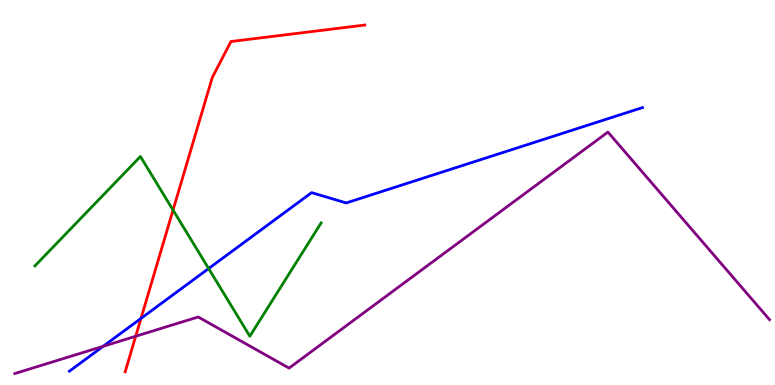[{'lines': ['blue', 'red'], 'intersections': [{'x': 1.82, 'y': 1.73}]}, {'lines': ['green', 'red'], 'intersections': [{'x': 2.23, 'y': 4.54}]}, {'lines': ['purple', 'red'], 'intersections': [{'x': 1.75, 'y': 1.27}]}, {'lines': ['blue', 'green'], 'intersections': [{'x': 2.69, 'y': 3.02}]}, {'lines': ['blue', 'purple'], 'intersections': [{'x': 1.33, 'y': 1.01}]}, {'lines': ['green', 'purple'], 'intersections': []}]